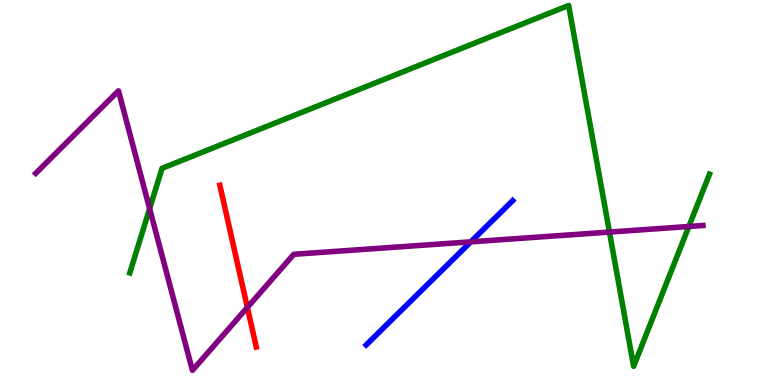[{'lines': ['blue', 'red'], 'intersections': []}, {'lines': ['green', 'red'], 'intersections': []}, {'lines': ['purple', 'red'], 'intersections': [{'x': 3.19, 'y': 2.01}]}, {'lines': ['blue', 'green'], 'intersections': []}, {'lines': ['blue', 'purple'], 'intersections': [{'x': 6.08, 'y': 3.72}]}, {'lines': ['green', 'purple'], 'intersections': [{'x': 1.93, 'y': 4.58}, {'x': 7.86, 'y': 3.97}, {'x': 8.89, 'y': 4.12}]}]